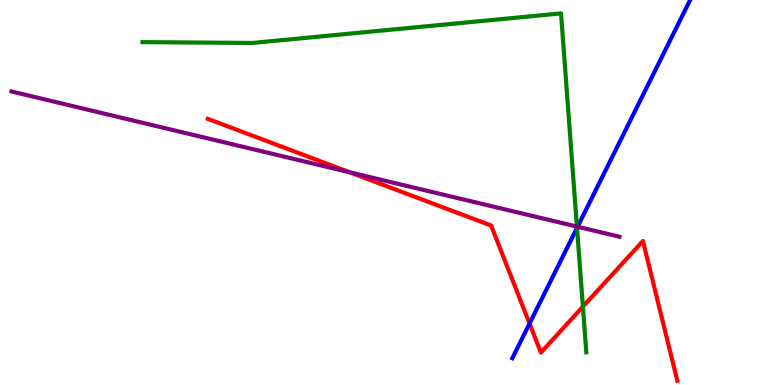[{'lines': ['blue', 'red'], 'intersections': [{'x': 6.83, 'y': 1.6}]}, {'lines': ['green', 'red'], 'intersections': [{'x': 7.52, 'y': 2.04}]}, {'lines': ['purple', 'red'], 'intersections': [{'x': 4.51, 'y': 5.52}]}, {'lines': ['blue', 'green'], 'intersections': [{'x': 7.45, 'y': 4.08}]}, {'lines': ['blue', 'purple'], 'intersections': [{'x': 7.45, 'y': 4.11}]}, {'lines': ['green', 'purple'], 'intersections': [{'x': 7.44, 'y': 4.11}]}]